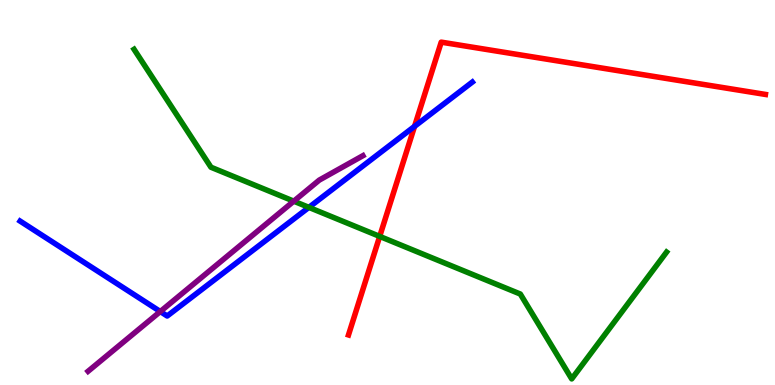[{'lines': ['blue', 'red'], 'intersections': [{'x': 5.35, 'y': 6.72}]}, {'lines': ['green', 'red'], 'intersections': [{'x': 4.9, 'y': 3.86}]}, {'lines': ['purple', 'red'], 'intersections': []}, {'lines': ['blue', 'green'], 'intersections': [{'x': 3.99, 'y': 4.61}]}, {'lines': ['blue', 'purple'], 'intersections': [{'x': 2.07, 'y': 1.91}]}, {'lines': ['green', 'purple'], 'intersections': [{'x': 3.79, 'y': 4.77}]}]